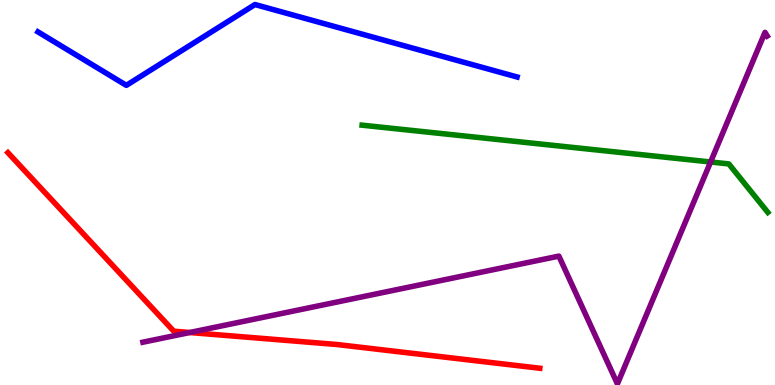[{'lines': ['blue', 'red'], 'intersections': []}, {'lines': ['green', 'red'], 'intersections': []}, {'lines': ['purple', 'red'], 'intersections': [{'x': 2.45, 'y': 1.36}]}, {'lines': ['blue', 'green'], 'intersections': []}, {'lines': ['blue', 'purple'], 'intersections': []}, {'lines': ['green', 'purple'], 'intersections': [{'x': 9.17, 'y': 5.79}]}]